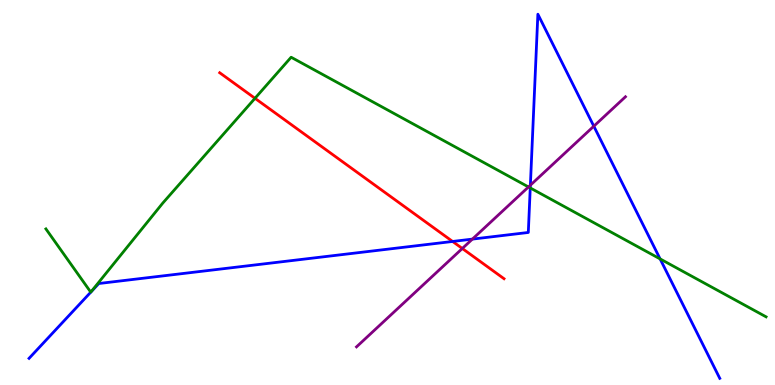[{'lines': ['blue', 'red'], 'intersections': [{'x': 5.84, 'y': 3.73}]}, {'lines': ['green', 'red'], 'intersections': [{'x': 3.29, 'y': 7.45}]}, {'lines': ['purple', 'red'], 'intersections': [{'x': 5.97, 'y': 3.55}]}, {'lines': ['blue', 'green'], 'intersections': [{'x': 6.84, 'y': 5.12}, {'x': 8.52, 'y': 3.28}]}, {'lines': ['blue', 'purple'], 'intersections': [{'x': 6.1, 'y': 3.79}, {'x': 6.84, 'y': 5.19}, {'x': 7.66, 'y': 6.72}]}, {'lines': ['green', 'purple'], 'intersections': [{'x': 6.82, 'y': 5.14}]}]